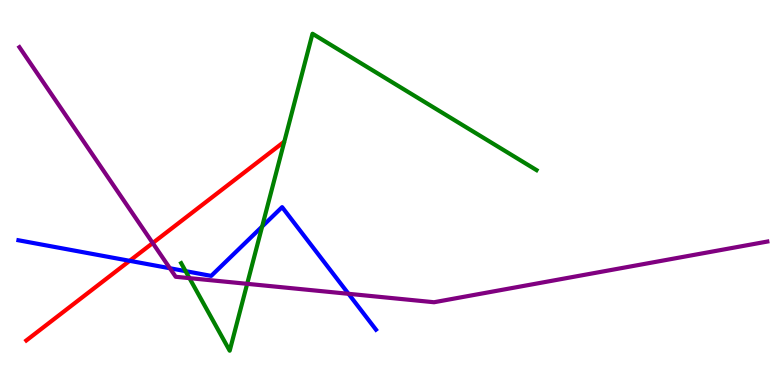[{'lines': ['blue', 'red'], 'intersections': [{'x': 1.67, 'y': 3.23}]}, {'lines': ['green', 'red'], 'intersections': []}, {'lines': ['purple', 'red'], 'intersections': [{'x': 1.97, 'y': 3.69}]}, {'lines': ['blue', 'green'], 'intersections': [{'x': 2.39, 'y': 2.96}, {'x': 3.38, 'y': 4.12}]}, {'lines': ['blue', 'purple'], 'intersections': [{'x': 2.19, 'y': 3.03}, {'x': 4.5, 'y': 2.37}]}, {'lines': ['green', 'purple'], 'intersections': [{'x': 2.44, 'y': 2.78}, {'x': 3.19, 'y': 2.63}]}]